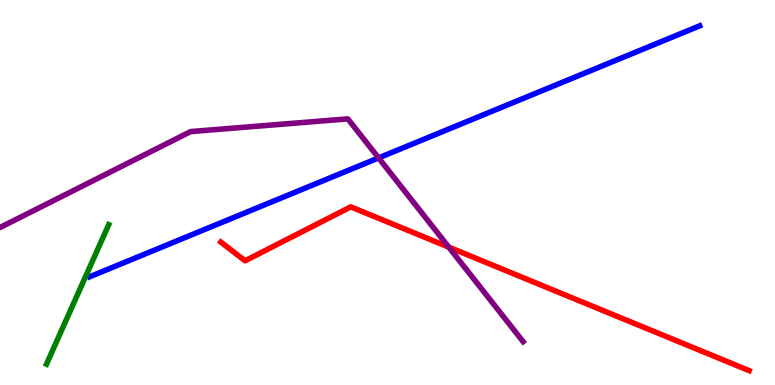[{'lines': ['blue', 'red'], 'intersections': []}, {'lines': ['green', 'red'], 'intersections': []}, {'lines': ['purple', 'red'], 'intersections': [{'x': 5.79, 'y': 3.58}]}, {'lines': ['blue', 'green'], 'intersections': []}, {'lines': ['blue', 'purple'], 'intersections': [{'x': 4.88, 'y': 5.9}]}, {'lines': ['green', 'purple'], 'intersections': []}]